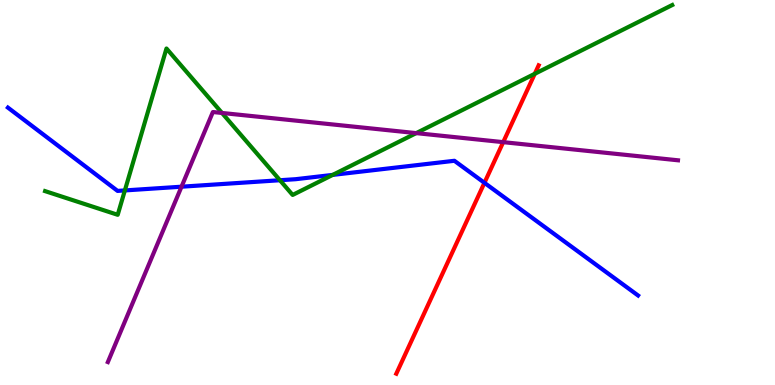[{'lines': ['blue', 'red'], 'intersections': [{'x': 6.25, 'y': 5.25}]}, {'lines': ['green', 'red'], 'intersections': [{'x': 6.9, 'y': 8.08}]}, {'lines': ['purple', 'red'], 'intersections': [{'x': 6.49, 'y': 6.31}]}, {'lines': ['blue', 'green'], 'intersections': [{'x': 1.61, 'y': 5.05}, {'x': 3.61, 'y': 5.32}, {'x': 4.29, 'y': 5.46}]}, {'lines': ['blue', 'purple'], 'intersections': [{'x': 2.34, 'y': 5.15}]}, {'lines': ['green', 'purple'], 'intersections': [{'x': 2.86, 'y': 7.07}, {'x': 5.37, 'y': 6.54}]}]